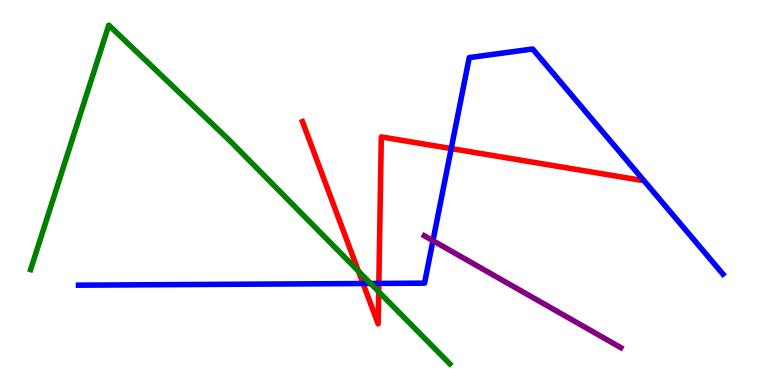[{'lines': ['blue', 'red'], 'intersections': [{'x': 4.68, 'y': 2.64}, {'x': 4.89, 'y': 2.64}, {'x': 5.82, 'y': 6.14}]}, {'lines': ['green', 'red'], 'intersections': [{'x': 4.62, 'y': 2.96}, {'x': 4.89, 'y': 2.42}]}, {'lines': ['purple', 'red'], 'intersections': []}, {'lines': ['blue', 'green'], 'intersections': [{'x': 4.78, 'y': 2.64}]}, {'lines': ['blue', 'purple'], 'intersections': [{'x': 5.59, 'y': 3.75}]}, {'lines': ['green', 'purple'], 'intersections': []}]